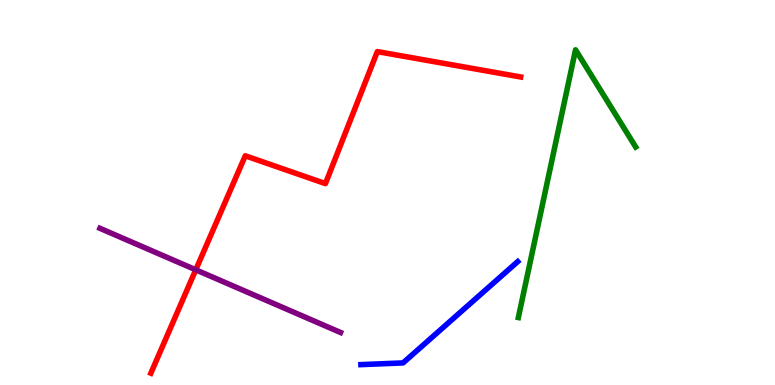[{'lines': ['blue', 'red'], 'intersections': []}, {'lines': ['green', 'red'], 'intersections': []}, {'lines': ['purple', 'red'], 'intersections': [{'x': 2.53, 'y': 2.99}]}, {'lines': ['blue', 'green'], 'intersections': []}, {'lines': ['blue', 'purple'], 'intersections': []}, {'lines': ['green', 'purple'], 'intersections': []}]